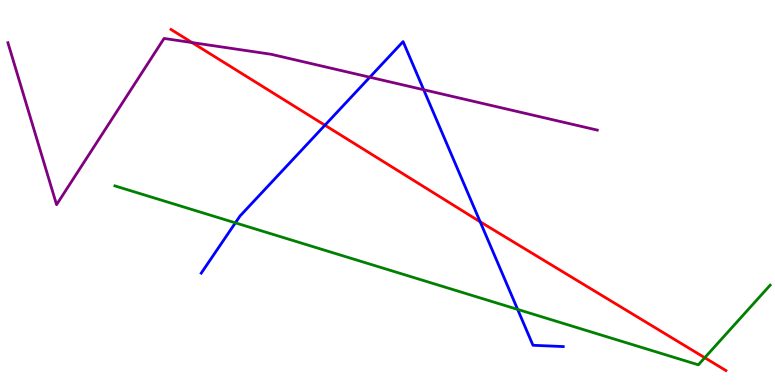[{'lines': ['blue', 'red'], 'intersections': [{'x': 4.19, 'y': 6.75}, {'x': 6.2, 'y': 4.24}]}, {'lines': ['green', 'red'], 'intersections': [{'x': 9.09, 'y': 0.709}]}, {'lines': ['purple', 'red'], 'intersections': [{'x': 2.48, 'y': 8.89}]}, {'lines': ['blue', 'green'], 'intersections': [{'x': 3.04, 'y': 4.21}, {'x': 6.68, 'y': 1.96}]}, {'lines': ['blue', 'purple'], 'intersections': [{'x': 4.77, 'y': 7.99}, {'x': 5.47, 'y': 7.67}]}, {'lines': ['green', 'purple'], 'intersections': []}]